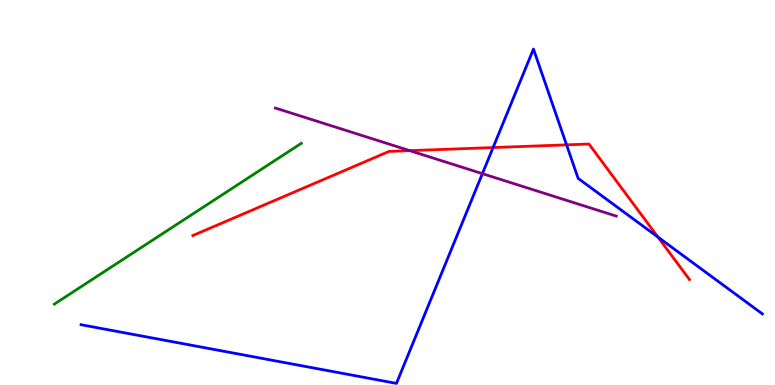[{'lines': ['blue', 'red'], 'intersections': [{'x': 6.36, 'y': 6.17}, {'x': 7.31, 'y': 6.24}, {'x': 8.49, 'y': 3.84}]}, {'lines': ['green', 'red'], 'intersections': []}, {'lines': ['purple', 'red'], 'intersections': [{'x': 5.29, 'y': 6.09}]}, {'lines': ['blue', 'green'], 'intersections': []}, {'lines': ['blue', 'purple'], 'intersections': [{'x': 6.22, 'y': 5.49}]}, {'lines': ['green', 'purple'], 'intersections': []}]